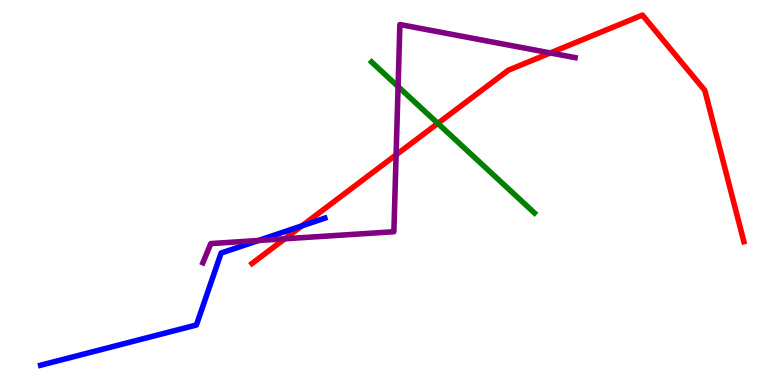[{'lines': ['blue', 'red'], 'intersections': [{'x': 3.9, 'y': 4.13}]}, {'lines': ['green', 'red'], 'intersections': [{'x': 5.65, 'y': 6.8}]}, {'lines': ['purple', 'red'], 'intersections': [{'x': 3.67, 'y': 3.8}, {'x': 5.11, 'y': 5.98}, {'x': 7.1, 'y': 8.62}]}, {'lines': ['blue', 'green'], 'intersections': []}, {'lines': ['blue', 'purple'], 'intersections': [{'x': 3.33, 'y': 3.75}]}, {'lines': ['green', 'purple'], 'intersections': [{'x': 5.14, 'y': 7.75}]}]